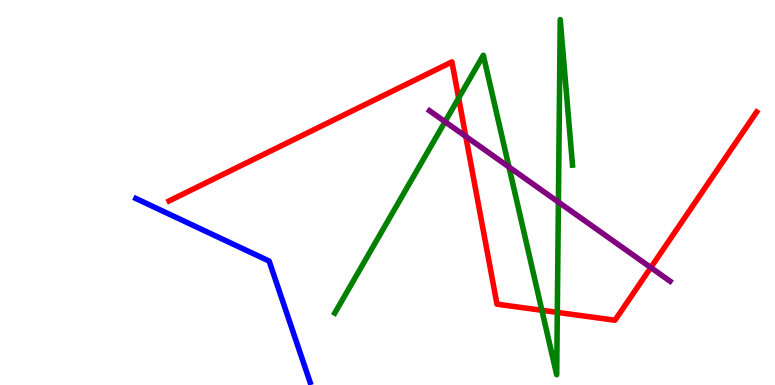[{'lines': ['blue', 'red'], 'intersections': []}, {'lines': ['green', 'red'], 'intersections': [{'x': 5.92, 'y': 7.45}, {'x': 6.99, 'y': 1.94}, {'x': 7.19, 'y': 1.89}]}, {'lines': ['purple', 'red'], 'intersections': [{'x': 6.01, 'y': 6.46}, {'x': 8.4, 'y': 3.05}]}, {'lines': ['blue', 'green'], 'intersections': []}, {'lines': ['blue', 'purple'], 'intersections': []}, {'lines': ['green', 'purple'], 'intersections': [{'x': 5.74, 'y': 6.84}, {'x': 6.57, 'y': 5.66}, {'x': 7.21, 'y': 4.75}]}]